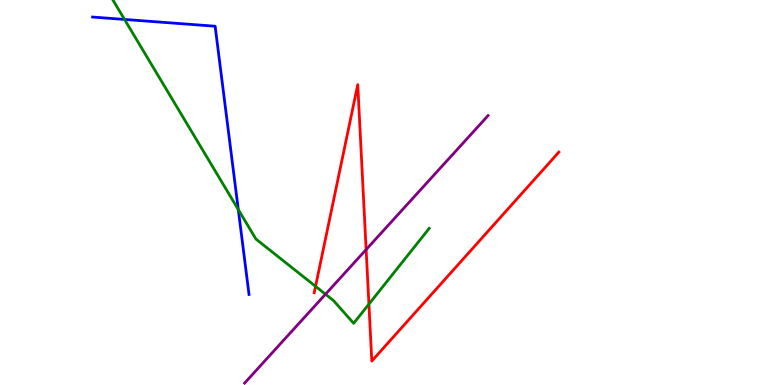[{'lines': ['blue', 'red'], 'intersections': []}, {'lines': ['green', 'red'], 'intersections': [{'x': 4.07, 'y': 2.56}, {'x': 4.76, 'y': 2.1}]}, {'lines': ['purple', 'red'], 'intersections': [{'x': 4.72, 'y': 3.52}]}, {'lines': ['blue', 'green'], 'intersections': [{'x': 1.61, 'y': 9.5}, {'x': 3.07, 'y': 4.56}]}, {'lines': ['blue', 'purple'], 'intersections': []}, {'lines': ['green', 'purple'], 'intersections': [{'x': 4.2, 'y': 2.36}]}]